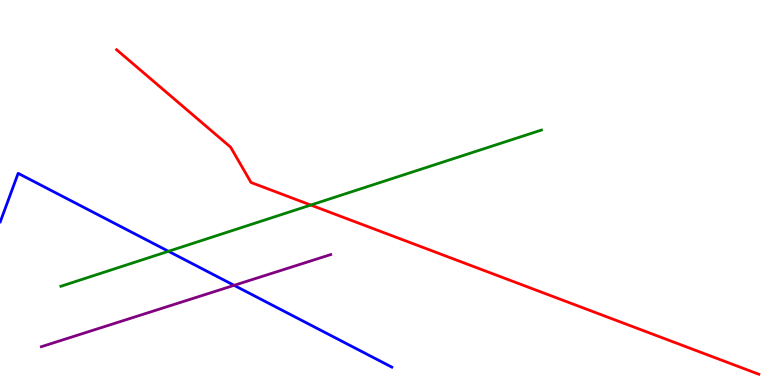[{'lines': ['blue', 'red'], 'intersections': []}, {'lines': ['green', 'red'], 'intersections': [{'x': 4.01, 'y': 4.67}]}, {'lines': ['purple', 'red'], 'intersections': []}, {'lines': ['blue', 'green'], 'intersections': [{'x': 2.17, 'y': 3.47}]}, {'lines': ['blue', 'purple'], 'intersections': [{'x': 3.02, 'y': 2.59}]}, {'lines': ['green', 'purple'], 'intersections': []}]